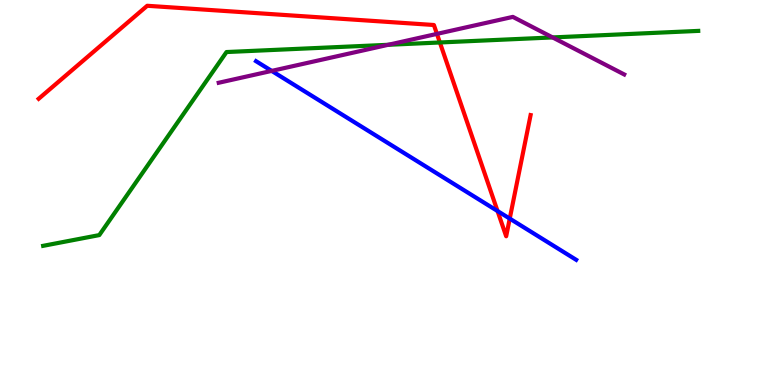[{'lines': ['blue', 'red'], 'intersections': [{'x': 6.42, 'y': 4.52}, {'x': 6.58, 'y': 4.32}]}, {'lines': ['green', 'red'], 'intersections': [{'x': 5.68, 'y': 8.9}]}, {'lines': ['purple', 'red'], 'intersections': [{'x': 5.64, 'y': 9.12}]}, {'lines': ['blue', 'green'], 'intersections': []}, {'lines': ['blue', 'purple'], 'intersections': [{'x': 3.51, 'y': 8.16}]}, {'lines': ['green', 'purple'], 'intersections': [{'x': 5.01, 'y': 8.84}, {'x': 7.13, 'y': 9.03}]}]